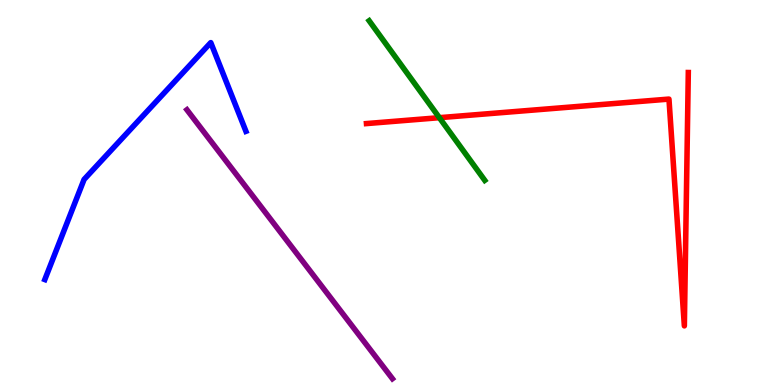[{'lines': ['blue', 'red'], 'intersections': []}, {'lines': ['green', 'red'], 'intersections': [{'x': 5.67, 'y': 6.94}]}, {'lines': ['purple', 'red'], 'intersections': []}, {'lines': ['blue', 'green'], 'intersections': []}, {'lines': ['blue', 'purple'], 'intersections': []}, {'lines': ['green', 'purple'], 'intersections': []}]